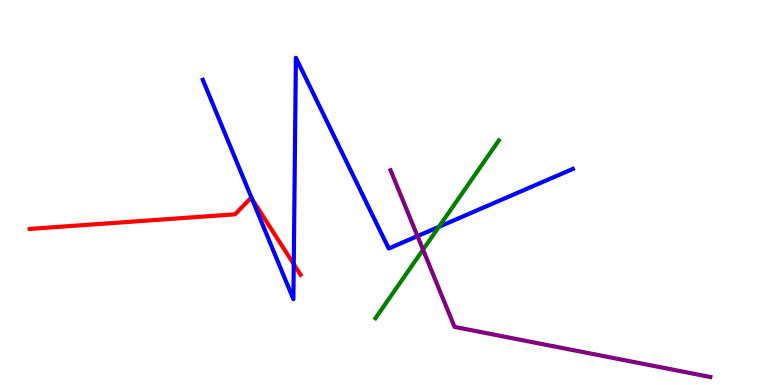[{'lines': ['blue', 'red'], 'intersections': [{'x': 3.25, 'y': 4.83}, {'x': 3.79, 'y': 3.14}]}, {'lines': ['green', 'red'], 'intersections': []}, {'lines': ['purple', 'red'], 'intersections': []}, {'lines': ['blue', 'green'], 'intersections': [{'x': 5.66, 'y': 4.11}]}, {'lines': ['blue', 'purple'], 'intersections': [{'x': 5.39, 'y': 3.87}]}, {'lines': ['green', 'purple'], 'intersections': [{'x': 5.46, 'y': 3.51}]}]